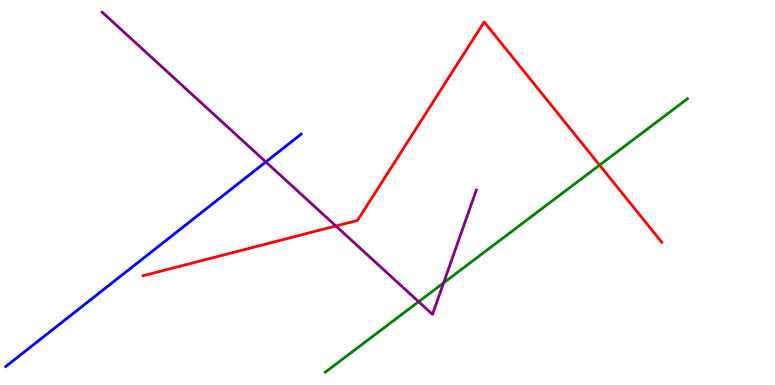[{'lines': ['blue', 'red'], 'intersections': []}, {'lines': ['green', 'red'], 'intersections': [{'x': 7.74, 'y': 5.71}]}, {'lines': ['purple', 'red'], 'intersections': [{'x': 4.33, 'y': 4.13}]}, {'lines': ['blue', 'green'], 'intersections': []}, {'lines': ['blue', 'purple'], 'intersections': [{'x': 3.43, 'y': 5.79}]}, {'lines': ['green', 'purple'], 'intersections': [{'x': 5.4, 'y': 2.16}, {'x': 5.72, 'y': 2.65}]}]